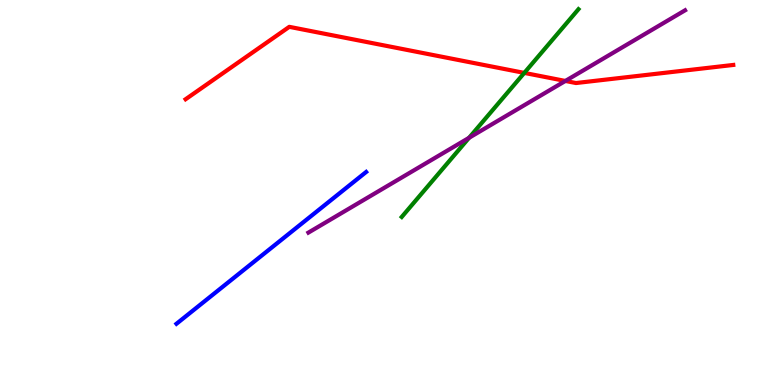[{'lines': ['blue', 'red'], 'intersections': []}, {'lines': ['green', 'red'], 'intersections': [{'x': 6.76, 'y': 8.11}]}, {'lines': ['purple', 'red'], 'intersections': [{'x': 7.3, 'y': 7.9}]}, {'lines': ['blue', 'green'], 'intersections': []}, {'lines': ['blue', 'purple'], 'intersections': []}, {'lines': ['green', 'purple'], 'intersections': [{'x': 6.05, 'y': 6.42}]}]